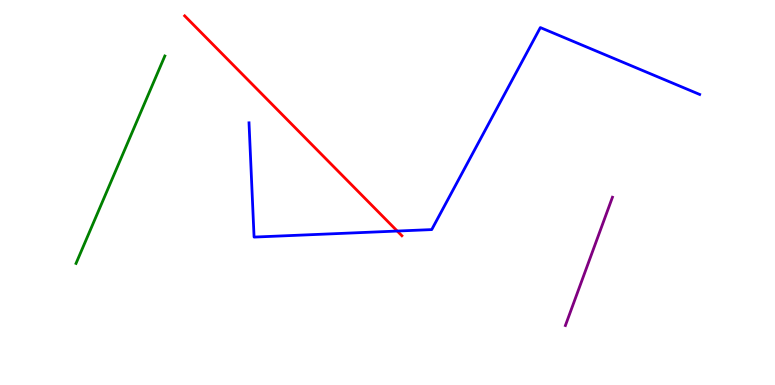[{'lines': ['blue', 'red'], 'intersections': [{'x': 5.13, 'y': 4.0}]}, {'lines': ['green', 'red'], 'intersections': []}, {'lines': ['purple', 'red'], 'intersections': []}, {'lines': ['blue', 'green'], 'intersections': []}, {'lines': ['blue', 'purple'], 'intersections': []}, {'lines': ['green', 'purple'], 'intersections': []}]